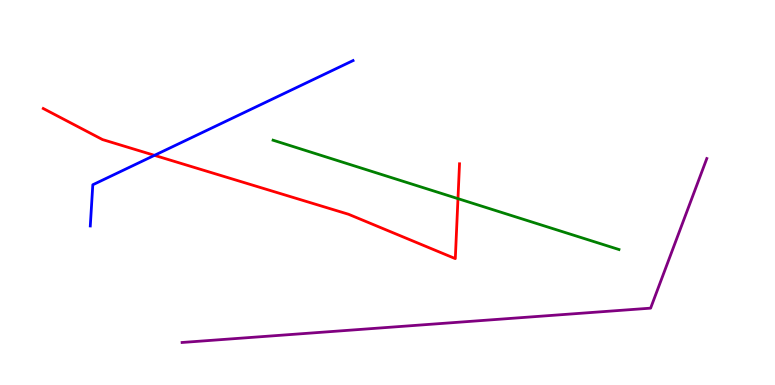[{'lines': ['blue', 'red'], 'intersections': [{'x': 1.99, 'y': 5.97}]}, {'lines': ['green', 'red'], 'intersections': [{'x': 5.91, 'y': 4.84}]}, {'lines': ['purple', 'red'], 'intersections': []}, {'lines': ['blue', 'green'], 'intersections': []}, {'lines': ['blue', 'purple'], 'intersections': []}, {'lines': ['green', 'purple'], 'intersections': []}]